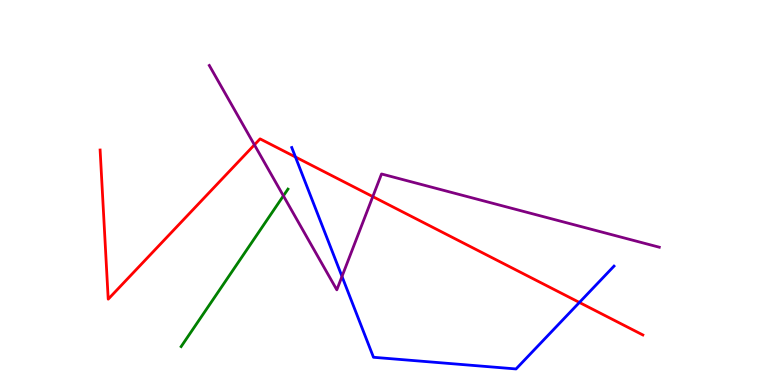[{'lines': ['blue', 'red'], 'intersections': [{'x': 3.81, 'y': 5.92}, {'x': 7.48, 'y': 2.14}]}, {'lines': ['green', 'red'], 'intersections': []}, {'lines': ['purple', 'red'], 'intersections': [{'x': 3.28, 'y': 6.24}, {'x': 4.81, 'y': 4.89}]}, {'lines': ['blue', 'green'], 'intersections': []}, {'lines': ['blue', 'purple'], 'intersections': [{'x': 4.41, 'y': 2.82}]}, {'lines': ['green', 'purple'], 'intersections': [{'x': 3.66, 'y': 4.91}]}]